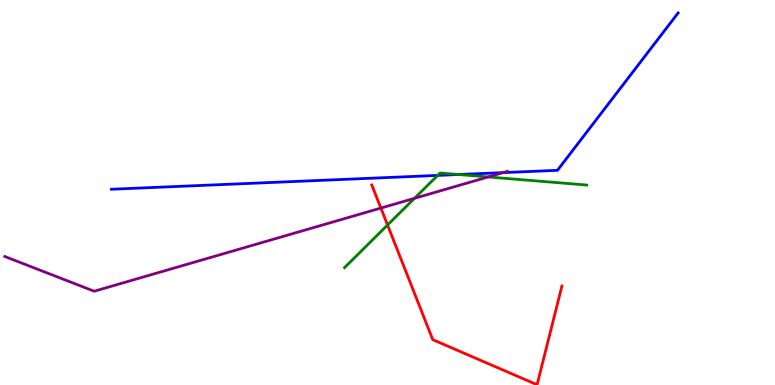[{'lines': ['blue', 'red'], 'intersections': []}, {'lines': ['green', 'red'], 'intersections': [{'x': 5.0, 'y': 4.16}]}, {'lines': ['purple', 'red'], 'intersections': [{'x': 4.91, 'y': 4.6}]}, {'lines': ['blue', 'green'], 'intersections': [{'x': 5.65, 'y': 5.44}, {'x': 5.92, 'y': 5.47}]}, {'lines': ['blue', 'purple'], 'intersections': [{'x': 6.49, 'y': 5.52}]}, {'lines': ['green', 'purple'], 'intersections': [{'x': 5.35, 'y': 4.85}, {'x': 6.3, 'y': 5.4}]}]